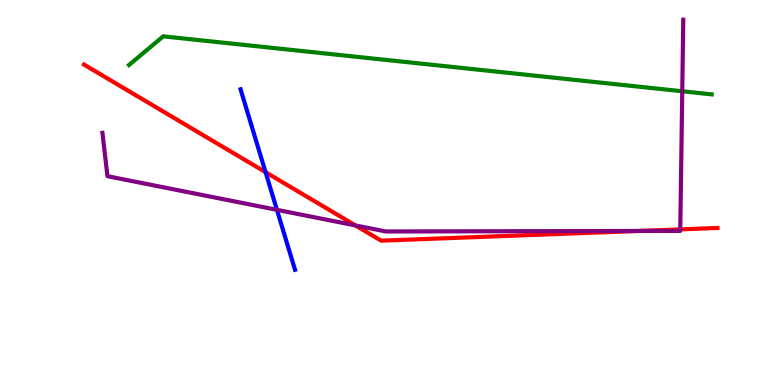[{'lines': ['blue', 'red'], 'intersections': [{'x': 3.43, 'y': 5.53}]}, {'lines': ['green', 'red'], 'intersections': []}, {'lines': ['purple', 'red'], 'intersections': [{'x': 4.59, 'y': 4.14}, {'x': 8.23, 'y': 4.0}, {'x': 8.78, 'y': 4.04}]}, {'lines': ['blue', 'green'], 'intersections': []}, {'lines': ['blue', 'purple'], 'intersections': [{'x': 3.57, 'y': 4.55}]}, {'lines': ['green', 'purple'], 'intersections': [{'x': 8.8, 'y': 7.63}]}]